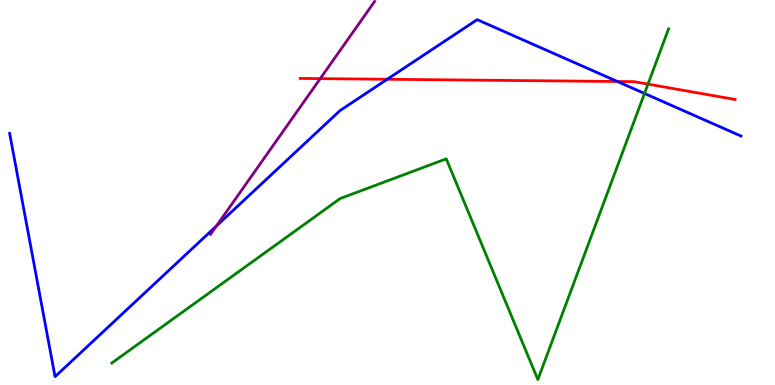[{'lines': ['blue', 'red'], 'intersections': [{'x': 5.0, 'y': 7.94}, {'x': 7.97, 'y': 7.88}]}, {'lines': ['green', 'red'], 'intersections': [{'x': 8.36, 'y': 7.81}]}, {'lines': ['purple', 'red'], 'intersections': [{'x': 4.13, 'y': 7.96}]}, {'lines': ['blue', 'green'], 'intersections': [{'x': 8.32, 'y': 7.57}]}, {'lines': ['blue', 'purple'], 'intersections': [{'x': 2.79, 'y': 4.13}]}, {'lines': ['green', 'purple'], 'intersections': []}]